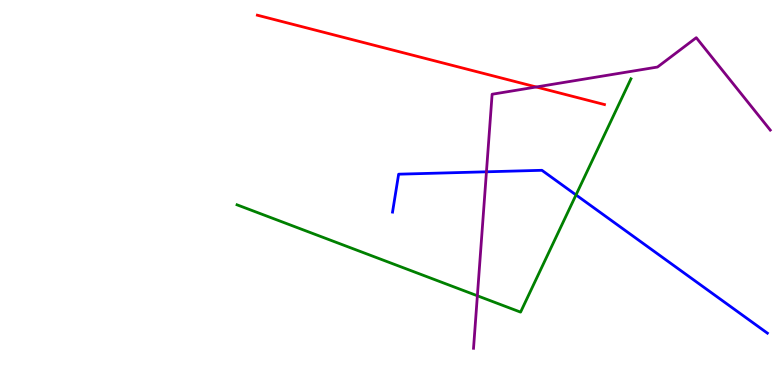[{'lines': ['blue', 'red'], 'intersections': []}, {'lines': ['green', 'red'], 'intersections': []}, {'lines': ['purple', 'red'], 'intersections': [{'x': 6.92, 'y': 7.74}]}, {'lines': ['blue', 'green'], 'intersections': [{'x': 7.43, 'y': 4.94}]}, {'lines': ['blue', 'purple'], 'intersections': [{'x': 6.28, 'y': 5.54}]}, {'lines': ['green', 'purple'], 'intersections': [{'x': 6.16, 'y': 2.32}]}]